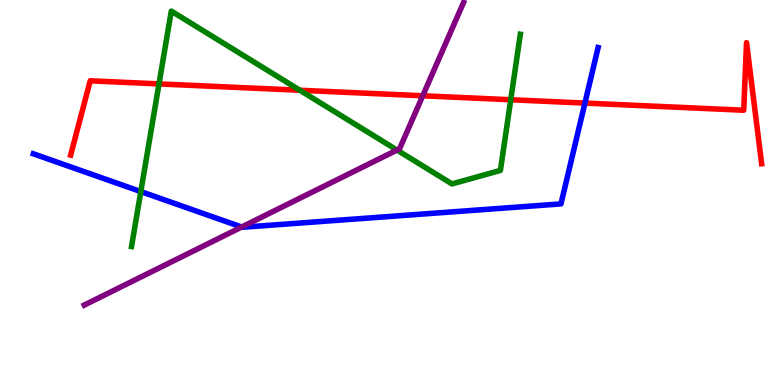[{'lines': ['blue', 'red'], 'intersections': [{'x': 7.55, 'y': 7.32}]}, {'lines': ['green', 'red'], 'intersections': [{'x': 2.05, 'y': 7.82}, {'x': 3.87, 'y': 7.66}, {'x': 6.59, 'y': 7.41}]}, {'lines': ['purple', 'red'], 'intersections': [{'x': 5.45, 'y': 7.51}]}, {'lines': ['blue', 'green'], 'intersections': [{'x': 1.82, 'y': 5.02}]}, {'lines': ['blue', 'purple'], 'intersections': [{'x': 3.12, 'y': 4.1}]}, {'lines': ['green', 'purple'], 'intersections': [{'x': 5.12, 'y': 6.1}]}]